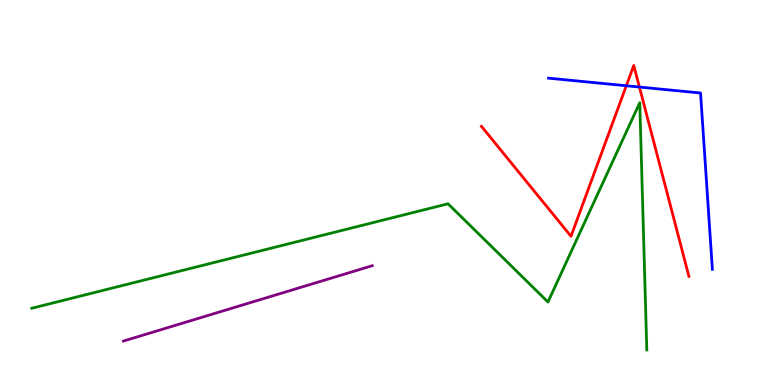[{'lines': ['blue', 'red'], 'intersections': [{'x': 8.08, 'y': 7.77}, {'x': 8.25, 'y': 7.74}]}, {'lines': ['green', 'red'], 'intersections': []}, {'lines': ['purple', 'red'], 'intersections': []}, {'lines': ['blue', 'green'], 'intersections': []}, {'lines': ['blue', 'purple'], 'intersections': []}, {'lines': ['green', 'purple'], 'intersections': []}]